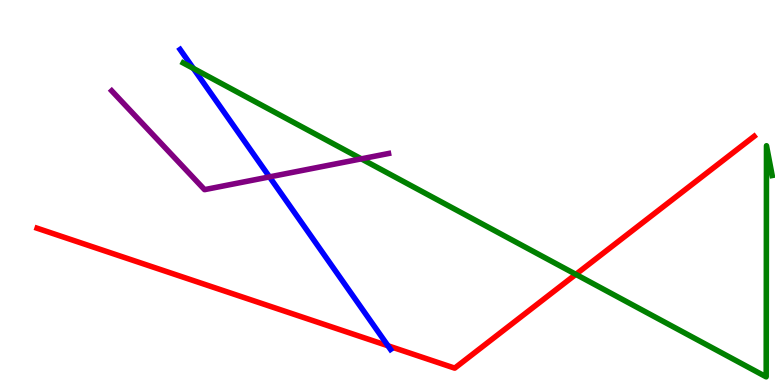[{'lines': ['blue', 'red'], 'intersections': [{'x': 5.01, 'y': 1.02}]}, {'lines': ['green', 'red'], 'intersections': [{'x': 7.43, 'y': 2.87}]}, {'lines': ['purple', 'red'], 'intersections': []}, {'lines': ['blue', 'green'], 'intersections': [{'x': 2.5, 'y': 8.22}]}, {'lines': ['blue', 'purple'], 'intersections': [{'x': 3.48, 'y': 5.41}]}, {'lines': ['green', 'purple'], 'intersections': [{'x': 4.66, 'y': 5.87}]}]